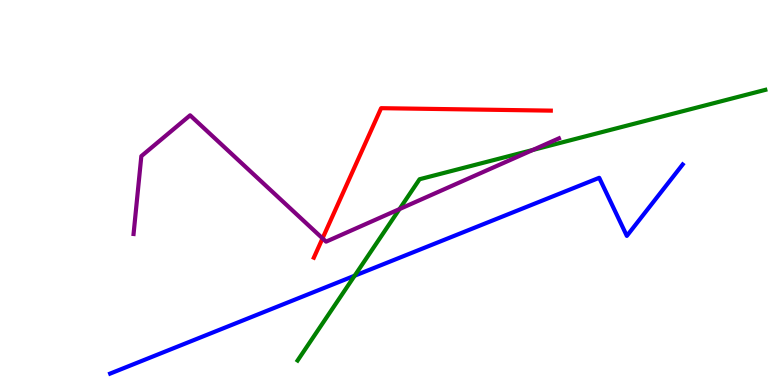[{'lines': ['blue', 'red'], 'intersections': []}, {'lines': ['green', 'red'], 'intersections': []}, {'lines': ['purple', 'red'], 'intersections': [{'x': 4.16, 'y': 3.81}]}, {'lines': ['blue', 'green'], 'intersections': [{'x': 4.58, 'y': 2.84}]}, {'lines': ['blue', 'purple'], 'intersections': []}, {'lines': ['green', 'purple'], 'intersections': [{'x': 5.15, 'y': 4.57}, {'x': 6.87, 'y': 6.1}]}]